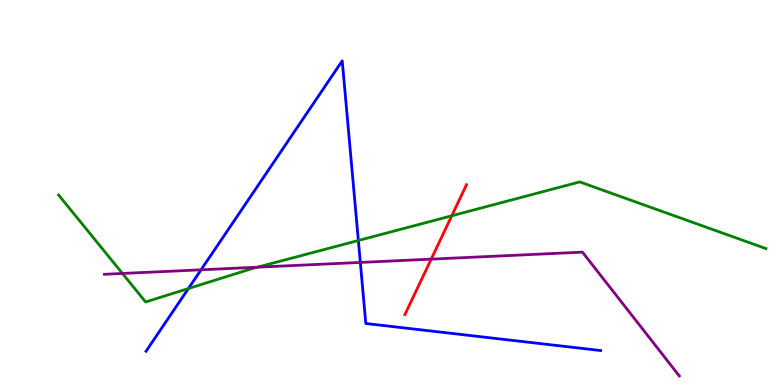[{'lines': ['blue', 'red'], 'intersections': []}, {'lines': ['green', 'red'], 'intersections': [{'x': 5.83, 'y': 4.4}]}, {'lines': ['purple', 'red'], 'intersections': [{'x': 5.56, 'y': 3.27}]}, {'lines': ['blue', 'green'], 'intersections': [{'x': 2.43, 'y': 2.51}, {'x': 4.62, 'y': 3.75}]}, {'lines': ['blue', 'purple'], 'intersections': [{'x': 2.59, 'y': 2.99}, {'x': 4.65, 'y': 3.18}]}, {'lines': ['green', 'purple'], 'intersections': [{'x': 1.58, 'y': 2.9}, {'x': 3.32, 'y': 3.06}]}]